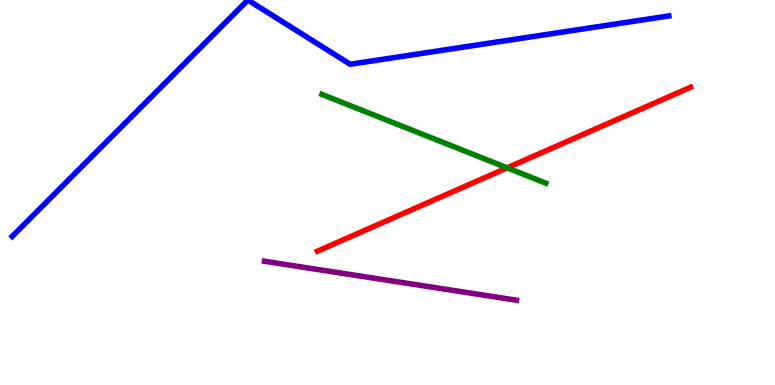[{'lines': ['blue', 'red'], 'intersections': []}, {'lines': ['green', 'red'], 'intersections': [{'x': 6.54, 'y': 5.64}]}, {'lines': ['purple', 'red'], 'intersections': []}, {'lines': ['blue', 'green'], 'intersections': []}, {'lines': ['blue', 'purple'], 'intersections': []}, {'lines': ['green', 'purple'], 'intersections': []}]